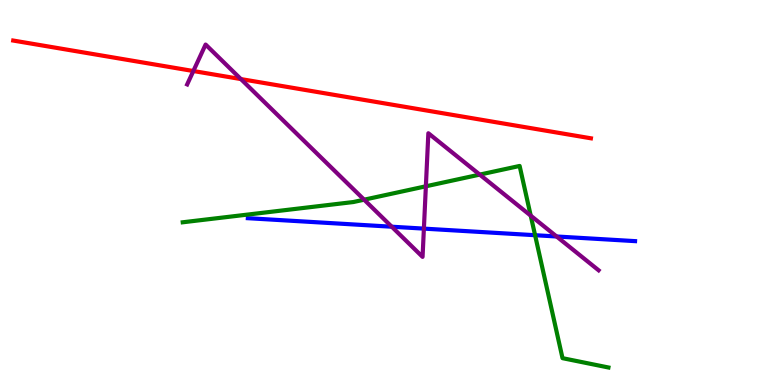[{'lines': ['blue', 'red'], 'intersections': []}, {'lines': ['green', 'red'], 'intersections': []}, {'lines': ['purple', 'red'], 'intersections': [{'x': 2.49, 'y': 8.16}, {'x': 3.11, 'y': 7.95}]}, {'lines': ['blue', 'green'], 'intersections': [{'x': 6.9, 'y': 3.89}]}, {'lines': ['blue', 'purple'], 'intersections': [{'x': 5.05, 'y': 4.11}, {'x': 5.47, 'y': 4.06}, {'x': 7.18, 'y': 3.86}]}, {'lines': ['green', 'purple'], 'intersections': [{'x': 4.7, 'y': 4.81}, {'x': 5.5, 'y': 5.16}, {'x': 6.19, 'y': 5.46}, {'x': 6.85, 'y': 4.4}]}]